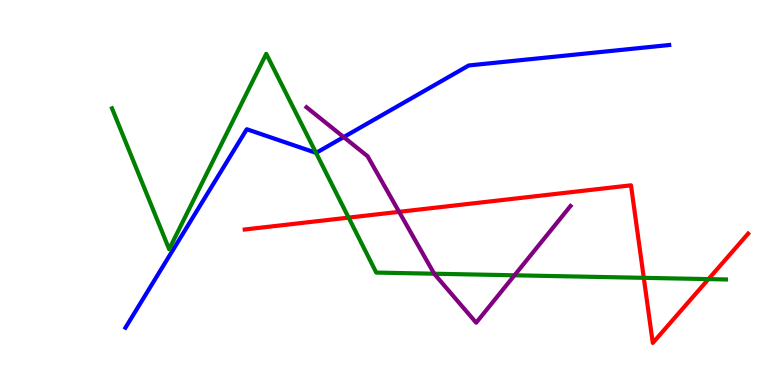[{'lines': ['blue', 'red'], 'intersections': []}, {'lines': ['green', 'red'], 'intersections': [{'x': 4.5, 'y': 4.35}, {'x': 8.31, 'y': 2.78}, {'x': 9.14, 'y': 2.75}]}, {'lines': ['purple', 'red'], 'intersections': [{'x': 5.15, 'y': 4.5}]}, {'lines': ['blue', 'green'], 'intersections': [{'x': 4.08, 'y': 6.03}]}, {'lines': ['blue', 'purple'], 'intersections': [{'x': 4.43, 'y': 6.44}]}, {'lines': ['green', 'purple'], 'intersections': [{'x': 5.6, 'y': 2.89}, {'x': 6.64, 'y': 2.85}]}]